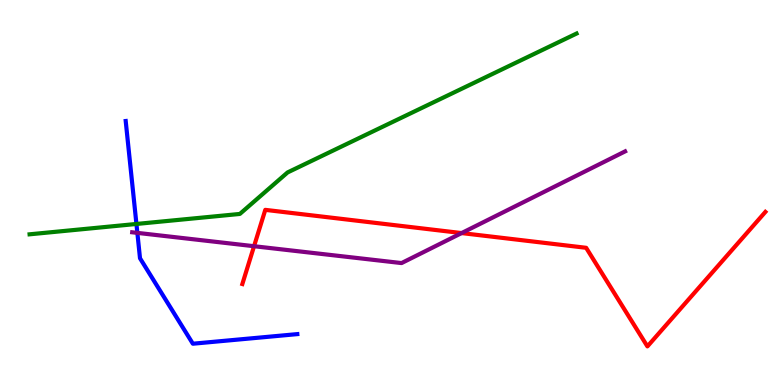[{'lines': ['blue', 'red'], 'intersections': []}, {'lines': ['green', 'red'], 'intersections': []}, {'lines': ['purple', 'red'], 'intersections': [{'x': 3.28, 'y': 3.6}, {'x': 5.96, 'y': 3.95}]}, {'lines': ['blue', 'green'], 'intersections': [{'x': 1.76, 'y': 4.18}]}, {'lines': ['blue', 'purple'], 'intersections': [{'x': 1.77, 'y': 3.95}]}, {'lines': ['green', 'purple'], 'intersections': []}]